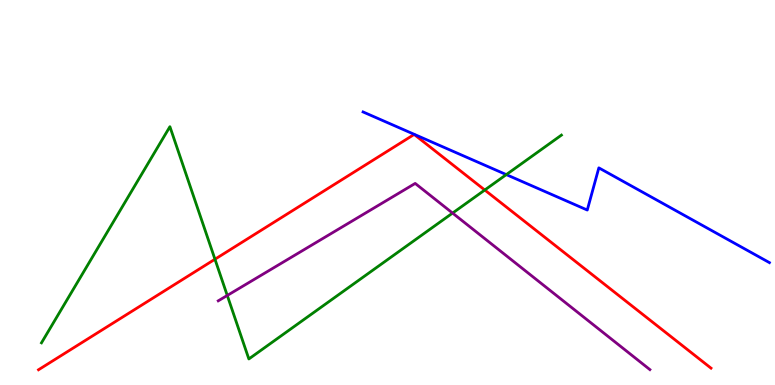[{'lines': ['blue', 'red'], 'intersections': []}, {'lines': ['green', 'red'], 'intersections': [{'x': 2.77, 'y': 3.27}, {'x': 6.26, 'y': 5.06}]}, {'lines': ['purple', 'red'], 'intersections': []}, {'lines': ['blue', 'green'], 'intersections': [{'x': 6.53, 'y': 5.46}]}, {'lines': ['blue', 'purple'], 'intersections': []}, {'lines': ['green', 'purple'], 'intersections': [{'x': 2.93, 'y': 2.33}, {'x': 5.84, 'y': 4.47}]}]